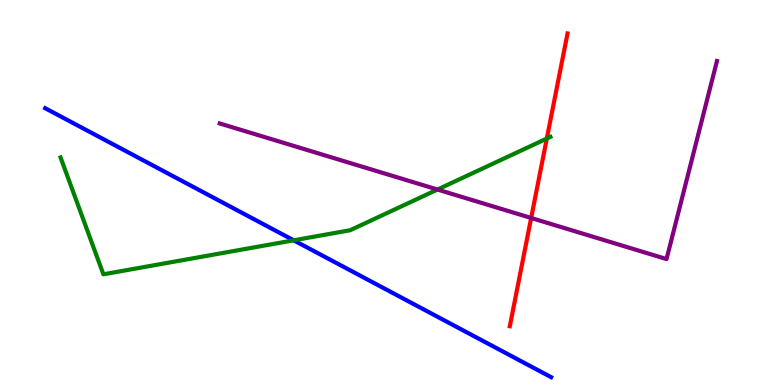[{'lines': ['blue', 'red'], 'intersections': []}, {'lines': ['green', 'red'], 'intersections': [{'x': 7.06, 'y': 6.4}]}, {'lines': ['purple', 'red'], 'intersections': [{'x': 6.85, 'y': 4.34}]}, {'lines': ['blue', 'green'], 'intersections': [{'x': 3.79, 'y': 3.76}]}, {'lines': ['blue', 'purple'], 'intersections': []}, {'lines': ['green', 'purple'], 'intersections': [{'x': 5.64, 'y': 5.08}]}]